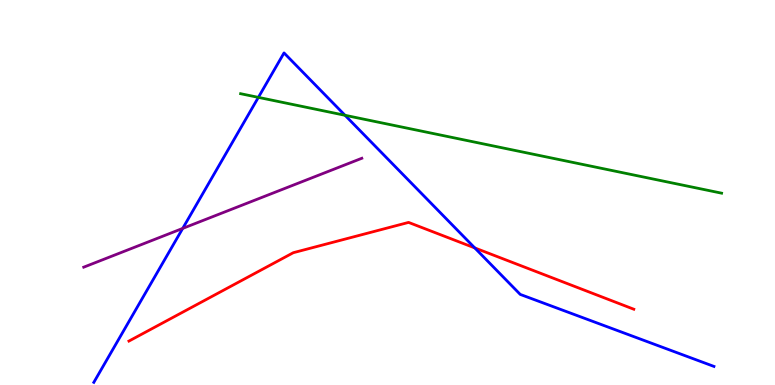[{'lines': ['blue', 'red'], 'intersections': [{'x': 6.13, 'y': 3.56}]}, {'lines': ['green', 'red'], 'intersections': []}, {'lines': ['purple', 'red'], 'intersections': []}, {'lines': ['blue', 'green'], 'intersections': [{'x': 3.33, 'y': 7.47}, {'x': 4.45, 'y': 7.01}]}, {'lines': ['blue', 'purple'], 'intersections': [{'x': 2.36, 'y': 4.07}]}, {'lines': ['green', 'purple'], 'intersections': []}]